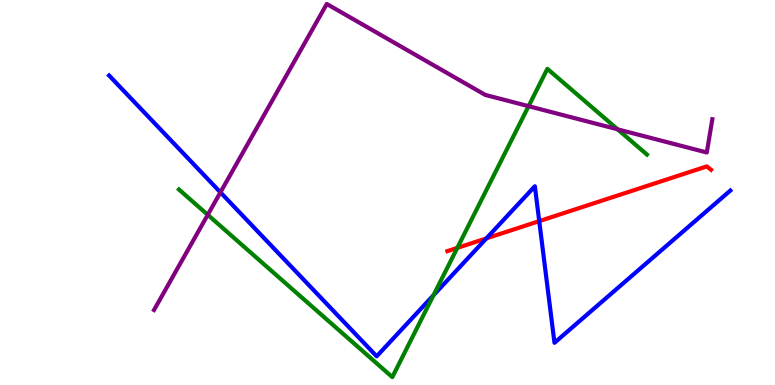[{'lines': ['blue', 'red'], 'intersections': [{'x': 6.28, 'y': 3.81}, {'x': 6.96, 'y': 4.26}]}, {'lines': ['green', 'red'], 'intersections': [{'x': 5.9, 'y': 3.56}]}, {'lines': ['purple', 'red'], 'intersections': []}, {'lines': ['blue', 'green'], 'intersections': [{'x': 5.59, 'y': 2.33}]}, {'lines': ['blue', 'purple'], 'intersections': [{'x': 2.84, 'y': 5.0}]}, {'lines': ['green', 'purple'], 'intersections': [{'x': 2.68, 'y': 4.42}, {'x': 6.82, 'y': 7.24}, {'x': 7.97, 'y': 6.64}]}]